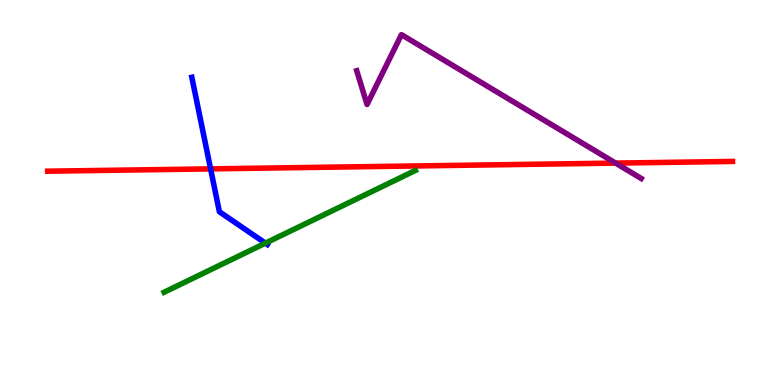[{'lines': ['blue', 'red'], 'intersections': [{'x': 2.72, 'y': 5.61}]}, {'lines': ['green', 'red'], 'intersections': []}, {'lines': ['purple', 'red'], 'intersections': [{'x': 7.94, 'y': 5.76}]}, {'lines': ['blue', 'green'], 'intersections': [{'x': 3.42, 'y': 3.68}]}, {'lines': ['blue', 'purple'], 'intersections': []}, {'lines': ['green', 'purple'], 'intersections': []}]